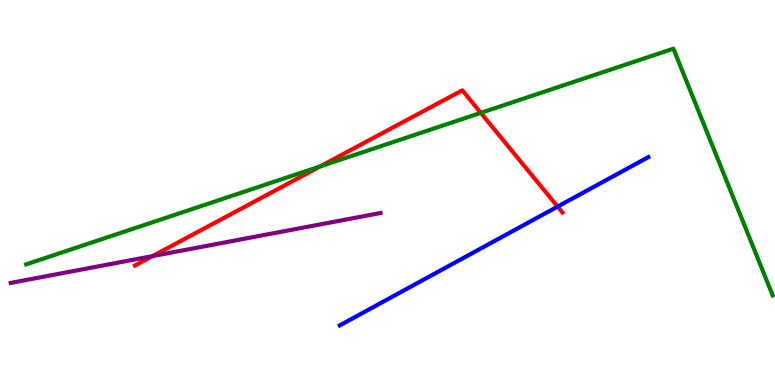[{'lines': ['blue', 'red'], 'intersections': [{'x': 7.2, 'y': 4.63}]}, {'lines': ['green', 'red'], 'intersections': [{'x': 4.13, 'y': 5.68}, {'x': 6.2, 'y': 7.07}]}, {'lines': ['purple', 'red'], 'intersections': [{'x': 1.97, 'y': 3.35}]}, {'lines': ['blue', 'green'], 'intersections': []}, {'lines': ['blue', 'purple'], 'intersections': []}, {'lines': ['green', 'purple'], 'intersections': []}]